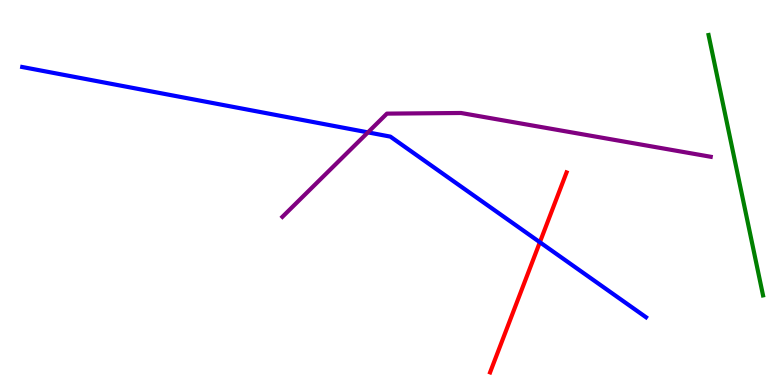[{'lines': ['blue', 'red'], 'intersections': [{'x': 6.97, 'y': 3.71}]}, {'lines': ['green', 'red'], 'intersections': []}, {'lines': ['purple', 'red'], 'intersections': []}, {'lines': ['blue', 'green'], 'intersections': []}, {'lines': ['blue', 'purple'], 'intersections': [{'x': 4.75, 'y': 6.56}]}, {'lines': ['green', 'purple'], 'intersections': []}]